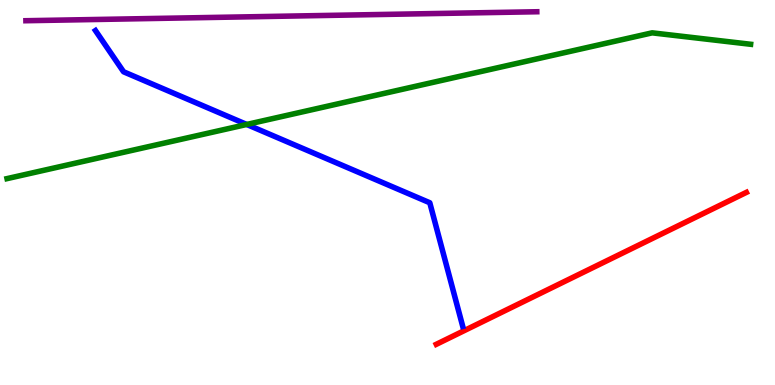[{'lines': ['blue', 'red'], 'intersections': []}, {'lines': ['green', 'red'], 'intersections': []}, {'lines': ['purple', 'red'], 'intersections': []}, {'lines': ['blue', 'green'], 'intersections': [{'x': 3.18, 'y': 6.77}]}, {'lines': ['blue', 'purple'], 'intersections': []}, {'lines': ['green', 'purple'], 'intersections': []}]